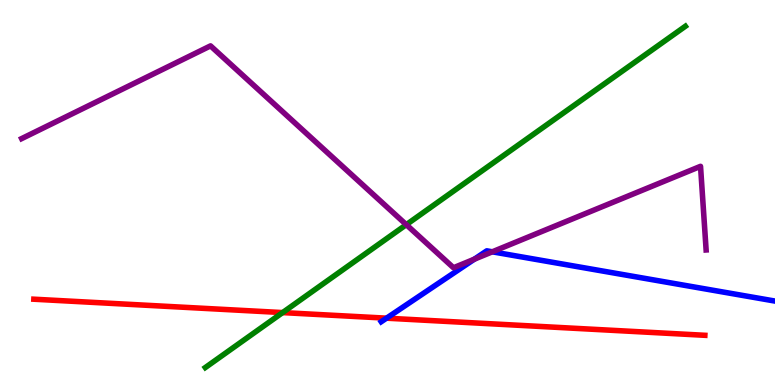[{'lines': ['blue', 'red'], 'intersections': [{'x': 4.99, 'y': 1.74}]}, {'lines': ['green', 'red'], 'intersections': [{'x': 3.65, 'y': 1.88}]}, {'lines': ['purple', 'red'], 'intersections': []}, {'lines': ['blue', 'green'], 'intersections': []}, {'lines': ['blue', 'purple'], 'intersections': [{'x': 6.12, 'y': 3.27}, {'x': 6.35, 'y': 3.46}]}, {'lines': ['green', 'purple'], 'intersections': [{'x': 5.24, 'y': 4.16}]}]